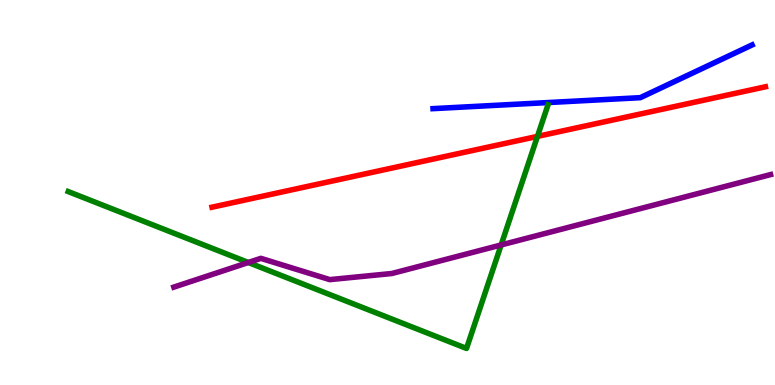[{'lines': ['blue', 'red'], 'intersections': []}, {'lines': ['green', 'red'], 'intersections': [{'x': 6.93, 'y': 6.46}]}, {'lines': ['purple', 'red'], 'intersections': []}, {'lines': ['blue', 'green'], 'intersections': []}, {'lines': ['blue', 'purple'], 'intersections': []}, {'lines': ['green', 'purple'], 'intersections': [{'x': 3.2, 'y': 3.18}, {'x': 6.47, 'y': 3.64}]}]